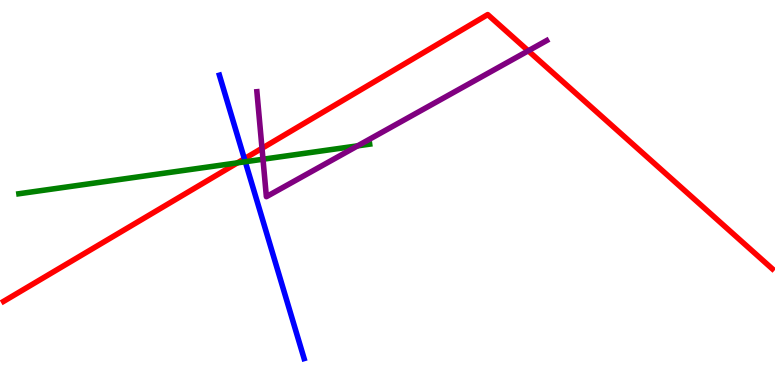[{'lines': ['blue', 'red'], 'intersections': [{'x': 3.15, 'y': 5.88}]}, {'lines': ['green', 'red'], 'intersections': [{'x': 3.06, 'y': 5.77}]}, {'lines': ['purple', 'red'], 'intersections': [{'x': 3.38, 'y': 6.15}, {'x': 6.82, 'y': 8.68}]}, {'lines': ['blue', 'green'], 'intersections': [{'x': 3.16, 'y': 5.8}]}, {'lines': ['blue', 'purple'], 'intersections': []}, {'lines': ['green', 'purple'], 'intersections': [{'x': 3.39, 'y': 5.86}, {'x': 4.61, 'y': 6.21}]}]